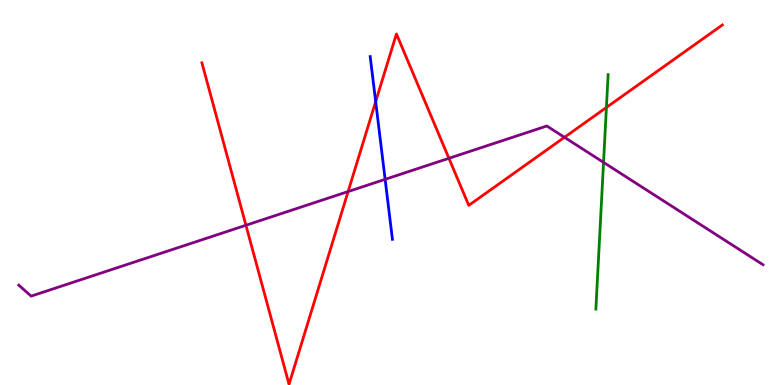[{'lines': ['blue', 'red'], 'intersections': [{'x': 4.85, 'y': 7.36}]}, {'lines': ['green', 'red'], 'intersections': [{'x': 7.82, 'y': 7.21}]}, {'lines': ['purple', 'red'], 'intersections': [{'x': 3.17, 'y': 4.15}, {'x': 4.49, 'y': 5.02}, {'x': 5.79, 'y': 5.89}, {'x': 7.28, 'y': 6.43}]}, {'lines': ['blue', 'green'], 'intersections': []}, {'lines': ['blue', 'purple'], 'intersections': [{'x': 4.97, 'y': 5.34}]}, {'lines': ['green', 'purple'], 'intersections': [{'x': 7.79, 'y': 5.78}]}]